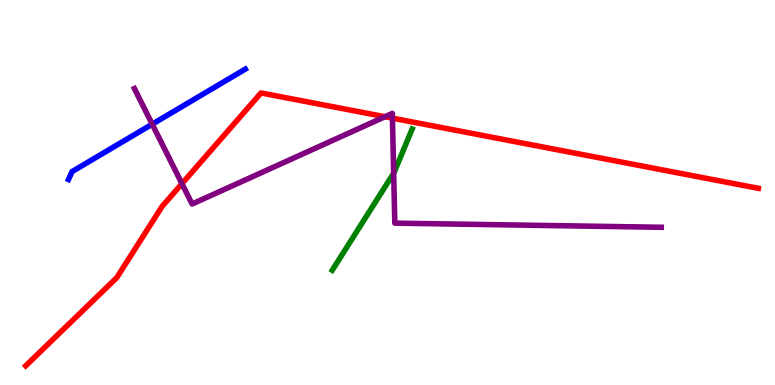[{'lines': ['blue', 'red'], 'intersections': []}, {'lines': ['green', 'red'], 'intersections': []}, {'lines': ['purple', 'red'], 'intersections': [{'x': 2.35, 'y': 5.23}, {'x': 4.97, 'y': 6.97}, {'x': 5.06, 'y': 6.93}]}, {'lines': ['blue', 'green'], 'intersections': []}, {'lines': ['blue', 'purple'], 'intersections': [{'x': 1.96, 'y': 6.77}]}, {'lines': ['green', 'purple'], 'intersections': [{'x': 5.08, 'y': 5.5}]}]